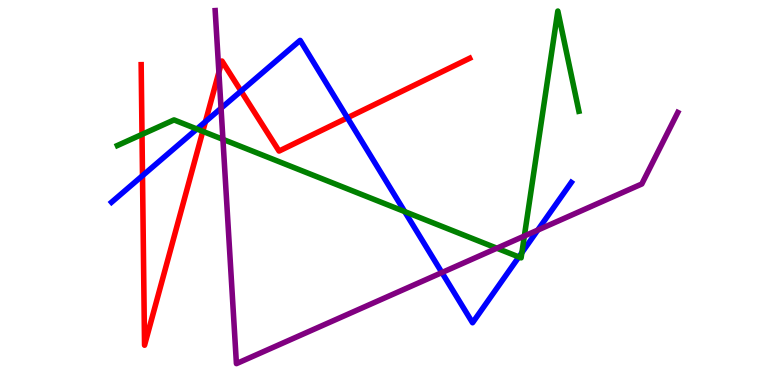[{'lines': ['blue', 'red'], 'intersections': [{'x': 1.84, 'y': 5.44}, {'x': 2.65, 'y': 6.84}, {'x': 3.11, 'y': 7.63}, {'x': 4.48, 'y': 6.94}]}, {'lines': ['green', 'red'], 'intersections': [{'x': 1.83, 'y': 6.51}, {'x': 2.62, 'y': 6.59}]}, {'lines': ['purple', 'red'], 'intersections': [{'x': 2.82, 'y': 8.12}]}, {'lines': ['blue', 'green'], 'intersections': [{'x': 2.54, 'y': 6.65}, {'x': 5.22, 'y': 4.5}, {'x': 6.69, 'y': 3.33}, {'x': 6.73, 'y': 3.44}]}, {'lines': ['blue', 'purple'], 'intersections': [{'x': 2.85, 'y': 7.19}, {'x': 5.7, 'y': 2.92}, {'x': 6.94, 'y': 4.02}]}, {'lines': ['green', 'purple'], 'intersections': [{'x': 2.88, 'y': 6.38}, {'x': 6.41, 'y': 3.55}, {'x': 6.77, 'y': 3.87}]}]